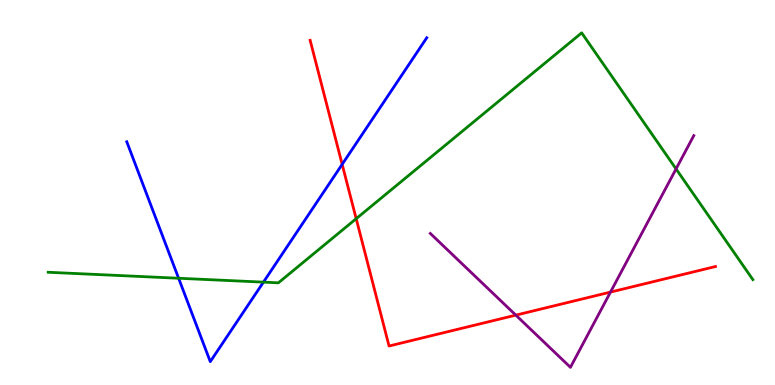[{'lines': ['blue', 'red'], 'intersections': [{'x': 4.41, 'y': 5.73}]}, {'lines': ['green', 'red'], 'intersections': [{'x': 4.6, 'y': 4.32}]}, {'lines': ['purple', 'red'], 'intersections': [{'x': 6.66, 'y': 1.81}, {'x': 7.88, 'y': 2.41}]}, {'lines': ['blue', 'green'], 'intersections': [{'x': 2.3, 'y': 2.77}, {'x': 3.4, 'y': 2.67}]}, {'lines': ['blue', 'purple'], 'intersections': []}, {'lines': ['green', 'purple'], 'intersections': [{'x': 8.72, 'y': 5.61}]}]